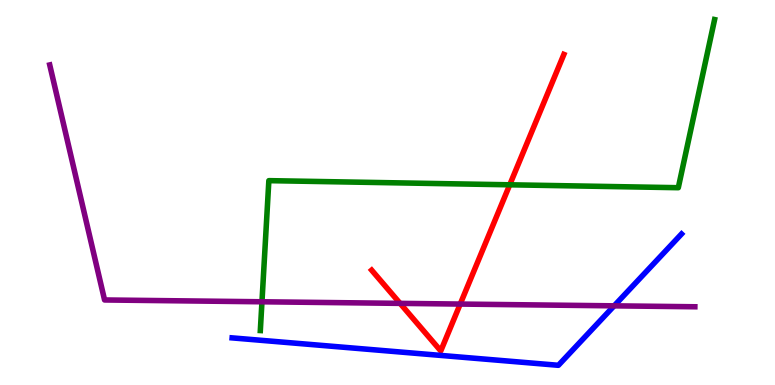[{'lines': ['blue', 'red'], 'intersections': []}, {'lines': ['green', 'red'], 'intersections': [{'x': 6.58, 'y': 5.2}]}, {'lines': ['purple', 'red'], 'intersections': [{'x': 5.16, 'y': 2.12}, {'x': 5.94, 'y': 2.1}]}, {'lines': ['blue', 'green'], 'intersections': []}, {'lines': ['blue', 'purple'], 'intersections': [{'x': 7.92, 'y': 2.06}]}, {'lines': ['green', 'purple'], 'intersections': [{'x': 3.38, 'y': 2.16}]}]